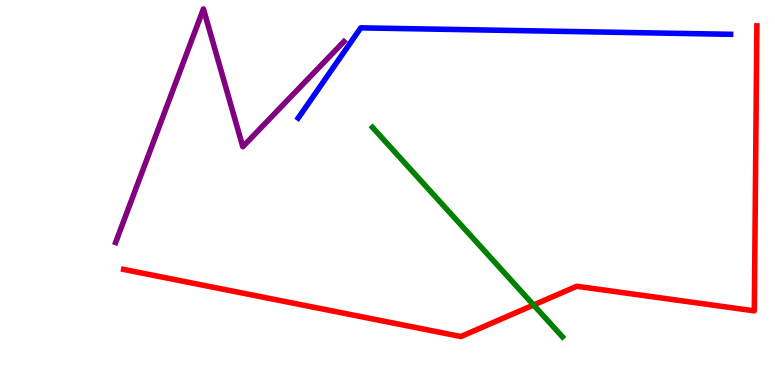[{'lines': ['blue', 'red'], 'intersections': []}, {'lines': ['green', 'red'], 'intersections': [{'x': 6.89, 'y': 2.08}]}, {'lines': ['purple', 'red'], 'intersections': []}, {'lines': ['blue', 'green'], 'intersections': []}, {'lines': ['blue', 'purple'], 'intersections': []}, {'lines': ['green', 'purple'], 'intersections': []}]